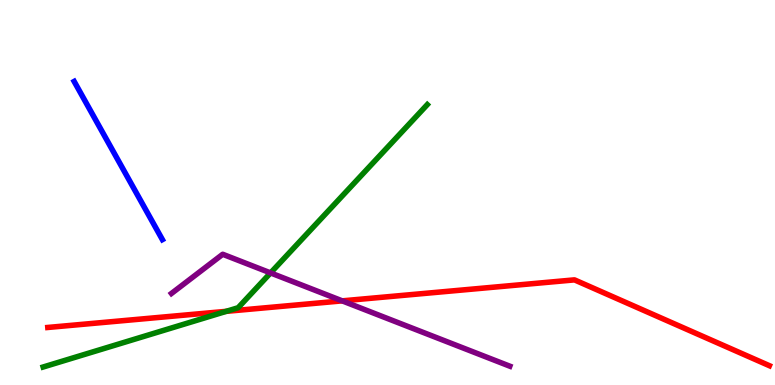[{'lines': ['blue', 'red'], 'intersections': []}, {'lines': ['green', 'red'], 'intersections': [{'x': 2.92, 'y': 1.91}]}, {'lines': ['purple', 'red'], 'intersections': [{'x': 4.42, 'y': 2.19}]}, {'lines': ['blue', 'green'], 'intersections': []}, {'lines': ['blue', 'purple'], 'intersections': []}, {'lines': ['green', 'purple'], 'intersections': [{'x': 3.49, 'y': 2.91}]}]